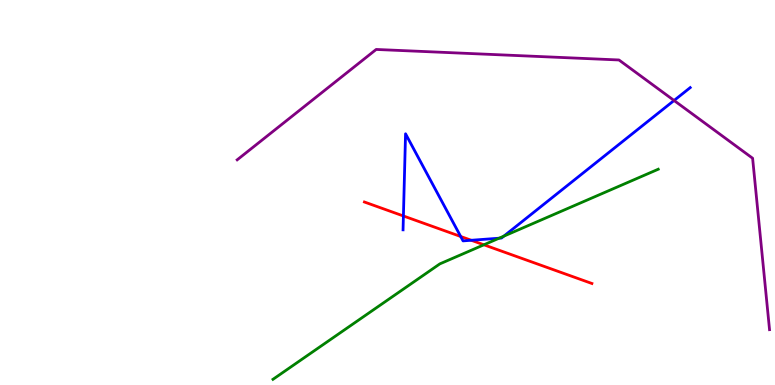[{'lines': ['blue', 'red'], 'intersections': [{'x': 5.21, 'y': 4.39}, {'x': 5.94, 'y': 3.86}, {'x': 6.08, 'y': 3.76}]}, {'lines': ['green', 'red'], 'intersections': [{'x': 6.24, 'y': 3.64}]}, {'lines': ['purple', 'red'], 'intersections': []}, {'lines': ['blue', 'green'], 'intersections': [{'x': 6.44, 'y': 3.81}, {'x': 6.5, 'y': 3.87}]}, {'lines': ['blue', 'purple'], 'intersections': [{'x': 8.7, 'y': 7.39}]}, {'lines': ['green', 'purple'], 'intersections': []}]